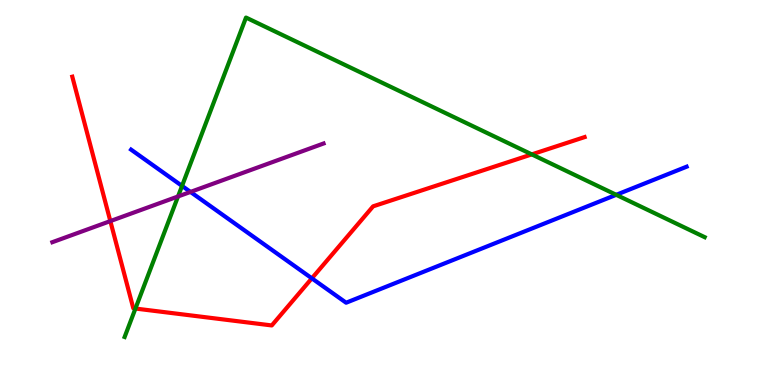[{'lines': ['blue', 'red'], 'intersections': [{'x': 4.02, 'y': 2.77}]}, {'lines': ['green', 'red'], 'intersections': [{'x': 1.75, 'y': 1.99}, {'x': 6.86, 'y': 5.99}]}, {'lines': ['purple', 'red'], 'intersections': [{'x': 1.42, 'y': 4.26}]}, {'lines': ['blue', 'green'], 'intersections': [{'x': 2.35, 'y': 5.17}, {'x': 7.95, 'y': 4.94}]}, {'lines': ['blue', 'purple'], 'intersections': [{'x': 2.46, 'y': 5.01}]}, {'lines': ['green', 'purple'], 'intersections': [{'x': 2.3, 'y': 4.9}]}]